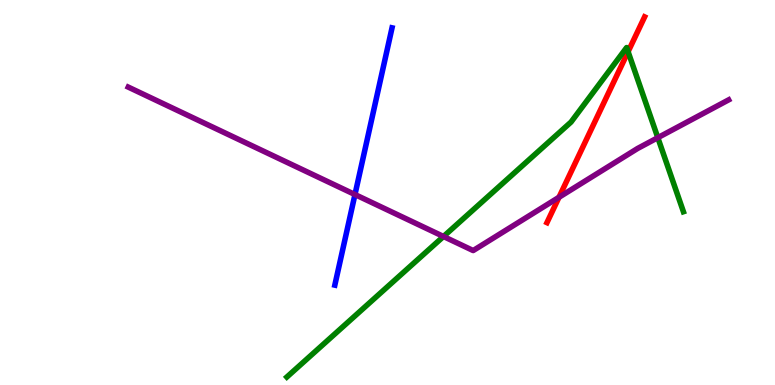[{'lines': ['blue', 'red'], 'intersections': []}, {'lines': ['green', 'red'], 'intersections': [{'x': 8.1, 'y': 8.66}]}, {'lines': ['purple', 'red'], 'intersections': [{'x': 7.21, 'y': 4.88}]}, {'lines': ['blue', 'green'], 'intersections': []}, {'lines': ['blue', 'purple'], 'intersections': [{'x': 4.58, 'y': 4.95}]}, {'lines': ['green', 'purple'], 'intersections': [{'x': 5.72, 'y': 3.86}, {'x': 8.49, 'y': 6.42}]}]